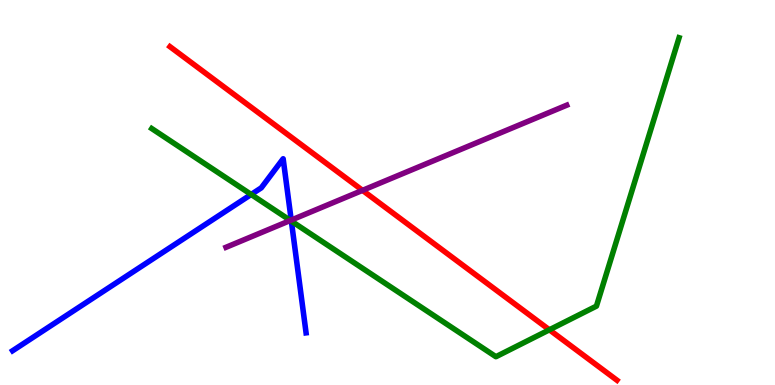[{'lines': ['blue', 'red'], 'intersections': []}, {'lines': ['green', 'red'], 'intersections': [{'x': 7.09, 'y': 1.43}]}, {'lines': ['purple', 'red'], 'intersections': [{'x': 4.68, 'y': 5.06}]}, {'lines': ['blue', 'green'], 'intersections': [{'x': 3.24, 'y': 4.95}, {'x': 3.76, 'y': 4.26}]}, {'lines': ['blue', 'purple'], 'intersections': [{'x': 3.76, 'y': 4.28}]}, {'lines': ['green', 'purple'], 'intersections': [{'x': 3.75, 'y': 4.27}]}]